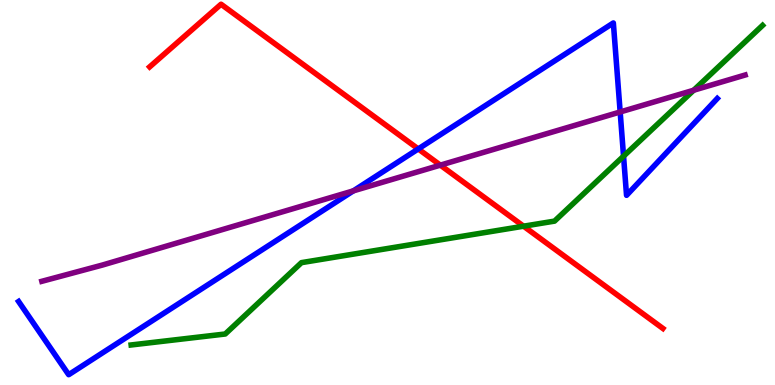[{'lines': ['blue', 'red'], 'intersections': [{'x': 5.4, 'y': 6.13}]}, {'lines': ['green', 'red'], 'intersections': [{'x': 6.76, 'y': 4.12}]}, {'lines': ['purple', 'red'], 'intersections': [{'x': 5.68, 'y': 5.71}]}, {'lines': ['blue', 'green'], 'intersections': [{'x': 8.05, 'y': 5.94}]}, {'lines': ['blue', 'purple'], 'intersections': [{'x': 4.56, 'y': 5.04}, {'x': 8.0, 'y': 7.09}]}, {'lines': ['green', 'purple'], 'intersections': [{'x': 8.95, 'y': 7.66}]}]